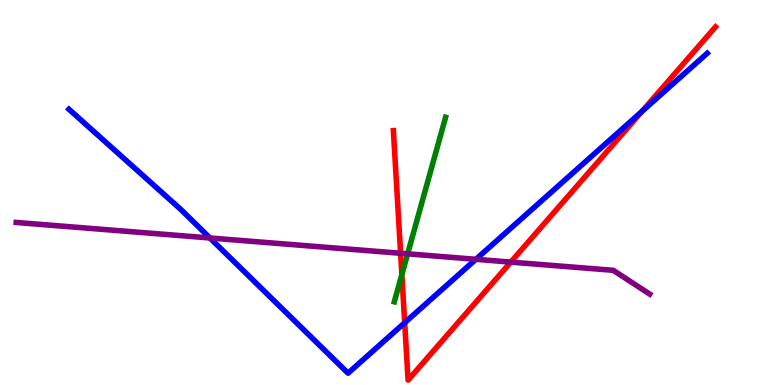[{'lines': ['blue', 'red'], 'intersections': [{'x': 5.22, 'y': 1.62}, {'x': 8.28, 'y': 7.11}]}, {'lines': ['green', 'red'], 'intersections': [{'x': 5.19, 'y': 2.87}]}, {'lines': ['purple', 'red'], 'intersections': [{'x': 5.17, 'y': 3.42}, {'x': 6.59, 'y': 3.19}]}, {'lines': ['blue', 'green'], 'intersections': []}, {'lines': ['blue', 'purple'], 'intersections': [{'x': 2.71, 'y': 3.82}, {'x': 6.14, 'y': 3.26}]}, {'lines': ['green', 'purple'], 'intersections': [{'x': 5.26, 'y': 3.41}]}]